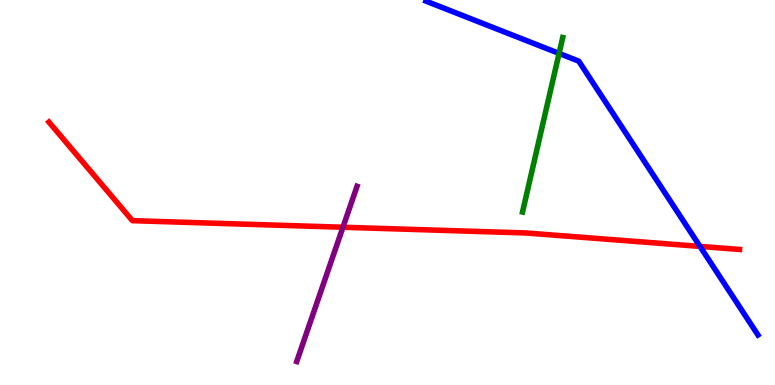[{'lines': ['blue', 'red'], 'intersections': [{'x': 9.03, 'y': 3.6}]}, {'lines': ['green', 'red'], 'intersections': []}, {'lines': ['purple', 'red'], 'intersections': [{'x': 4.43, 'y': 4.1}]}, {'lines': ['blue', 'green'], 'intersections': [{'x': 7.21, 'y': 8.61}]}, {'lines': ['blue', 'purple'], 'intersections': []}, {'lines': ['green', 'purple'], 'intersections': []}]